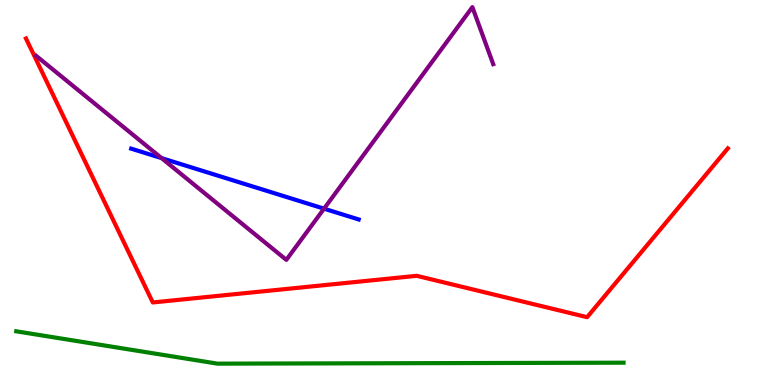[{'lines': ['blue', 'red'], 'intersections': []}, {'lines': ['green', 'red'], 'intersections': []}, {'lines': ['purple', 'red'], 'intersections': []}, {'lines': ['blue', 'green'], 'intersections': []}, {'lines': ['blue', 'purple'], 'intersections': [{'x': 2.08, 'y': 5.89}, {'x': 4.18, 'y': 4.58}]}, {'lines': ['green', 'purple'], 'intersections': []}]